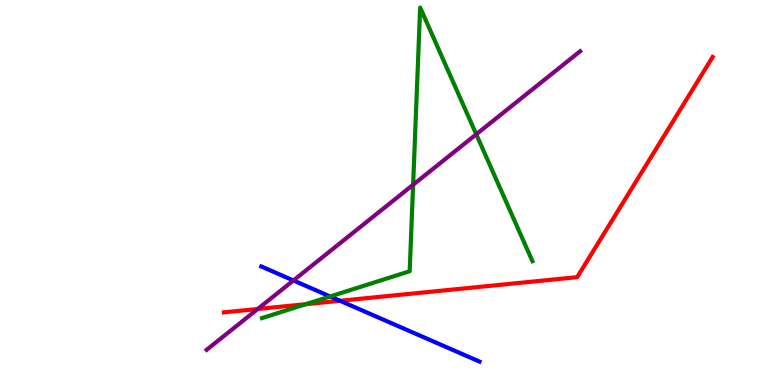[{'lines': ['blue', 'red'], 'intersections': [{'x': 4.39, 'y': 2.19}]}, {'lines': ['green', 'red'], 'intersections': [{'x': 3.95, 'y': 2.1}]}, {'lines': ['purple', 'red'], 'intersections': [{'x': 3.33, 'y': 1.97}]}, {'lines': ['blue', 'green'], 'intersections': [{'x': 4.26, 'y': 2.3}]}, {'lines': ['blue', 'purple'], 'intersections': [{'x': 3.79, 'y': 2.72}]}, {'lines': ['green', 'purple'], 'intersections': [{'x': 5.33, 'y': 5.2}, {'x': 6.15, 'y': 6.51}]}]